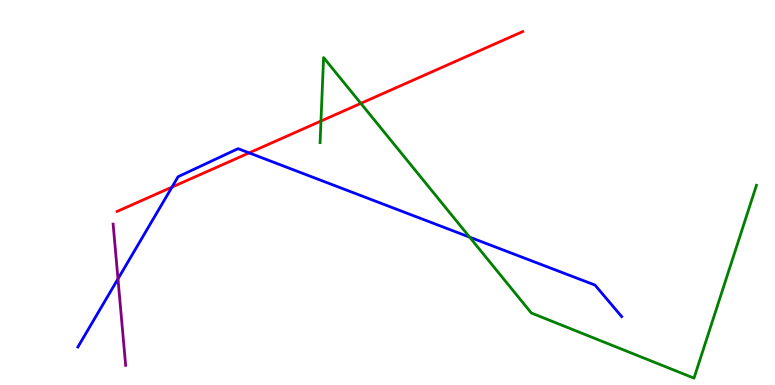[{'lines': ['blue', 'red'], 'intersections': [{'x': 2.22, 'y': 5.14}, {'x': 3.21, 'y': 6.03}]}, {'lines': ['green', 'red'], 'intersections': [{'x': 4.14, 'y': 6.86}, {'x': 4.66, 'y': 7.32}]}, {'lines': ['purple', 'red'], 'intersections': []}, {'lines': ['blue', 'green'], 'intersections': [{'x': 6.06, 'y': 3.84}]}, {'lines': ['blue', 'purple'], 'intersections': [{'x': 1.52, 'y': 2.76}]}, {'lines': ['green', 'purple'], 'intersections': []}]